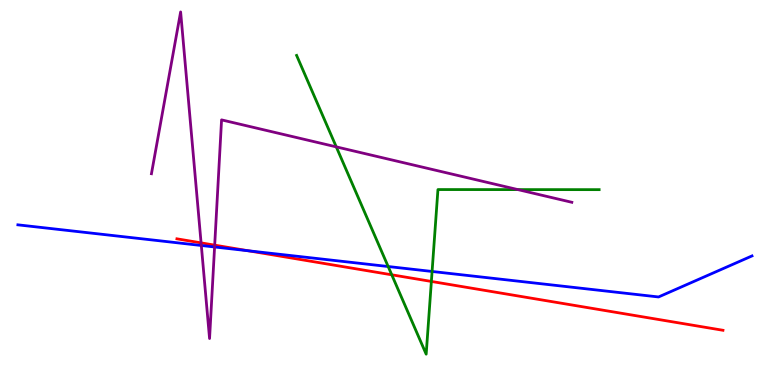[{'lines': ['blue', 'red'], 'intersections': [{'x': 3.2, 'y': 3.49}]}, {'lines': ['green', 'red'], 'intersections': [{'x': 5.05, 'y': 2.86}, {'x': 5.57, 'y': 2.69}]}, {'lines': ['purple', 'red'], 'intersections': [{'x': 2.59, 'y': 3.69}, {'x': 2.77, 'y': 3.63}]}, {'lines': ['blue', 'green'], 'intersections': [{'x': 5.01, 'y': 3.08}, {'x': 5.58, 'y': 2.95}]}, {'lines': ['blue', 'purple'], 'intersections': [{'x': 2.6, 'y': 3.62}, {'x': 2.77, 'y': 3.58}]}, {'lines': ['green', 'purple'], 'intersections': [{'x': 4.34, 'y': 6.19}, {'x': 6.68, 'y': 5.08}]}]